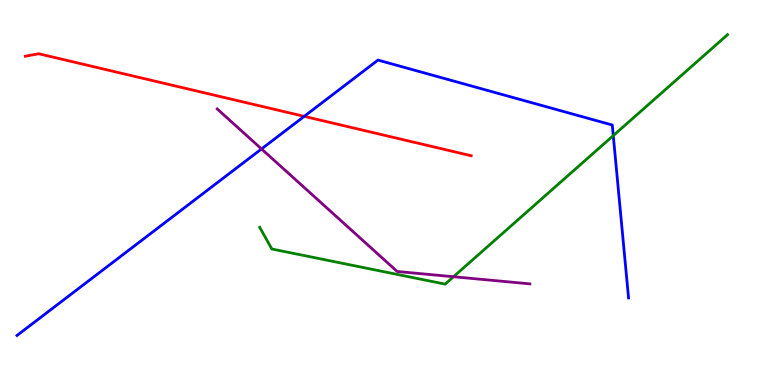[{'lines': ['blue', 'red'], 'intersections': [{'x': 3.93, 'y': 6.98}]}, {'lines': ['green', 'red'], 'intersections': []}, {'lines': ['purple', 'red'], 'intersections': []}, {'lines': ['blue', 'green'], 'intersections': [{'x': 7.91, 'y': 6.48}]}, {'lines': ['blue', 'purple'], 'intersections': [{'x': 3.37, 'y': 6.13}]}, {'lines': ['green', 'purple'], 'intersections': [{'x': 5.85, 'y': 2.81}]}]